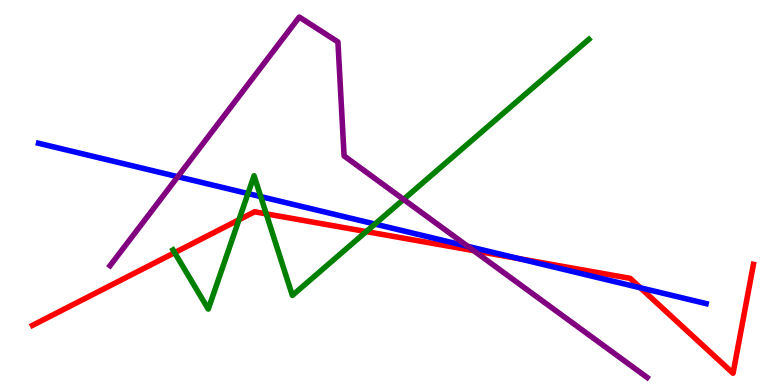[{'lines': ['blue', 'red'], 'intersections': [{'x': 6.7, 'y': 3.28}, {'x': 8.26, 'y': 2.52}]}, {'lines': ['green', 'red'], 'intersections': [{'x': 2.25, 'y': 3.44}, {'x': 3.08, 'y': 4.29}, {'x': 3.44, 'y': 4.45}, {'x': 4.73, 'y': 3.98}]}, {'lines': ['purple', 'red'], 'intersections': [{'x': 6.11, 'y': 3.49}]}, {'lines': ['blue', 'green'], 'intersections': [{'x': 3.2, 'y': 4.97}, {'x': 3.36, 'y': 4.89}, {'x': 4.84, 'y': 4.18}]}, {'lines': ['blue', 'purple'], 'intersections': [{'x': 2.29, 'y': 5.41}, {'x': 6.04, 'y': 3.6}]}, {'lines': ['green', 'purple'], 'intersections': [{'x': 5.21, 'y': 4.82}]}]